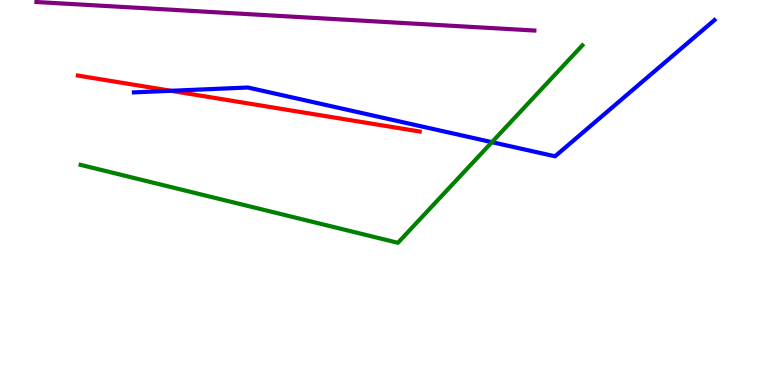[{'lines': ['blue', 'red'], 'intersections': [{'x': 2.21, 'y': 7.64}]}, {'lines': ['green', 'red'], 'intersections': []}, {'lines': ['purple', 'red'], 'intersections': []}, {'lines': ['blue', 'green'], 'intersections': [{'x': 6.35, 'y': 6.31}]}, {'lines': ['blue', 'purple'], 'intersections': []}, {'lines': ['green', 'purple'], 'intersections': []}]